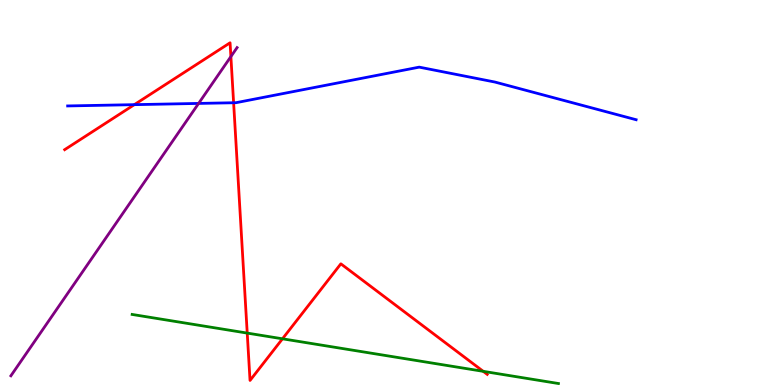[{'lines': ['blue', 'red'], 'intersections': [{'x': 1.73, 'y': 7.28}, {'x': 3.01, 'y': 7.33}]}, {'lines': ['green', 'red'], 'intersections': [{'x': 3.19, 'y': 1.35}, {'x': 3.64, 'y': 1.2}, {'x': 6.24, 'y': 0.355}]}, {'lines': ['purple', 'red'], 'intersections': [{'x': 2.98, 'y': 8.53}]}, {'lines': ['blue', 'green'], 'intersections': []}, {'lines': ['blue', 'purple'], 'intersections': [{'x': 2.56, 'y': 7.31}]}, {'lines': ['green', 'purple'], 'intersections': []}]